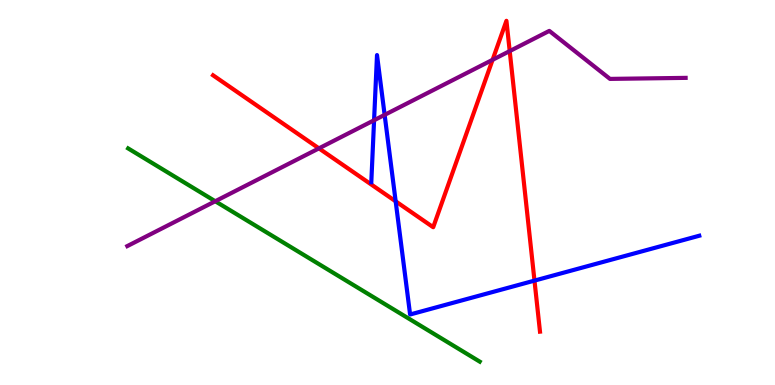[{'lines': ['blue', 'red'], 'intersections': [{'x': 5.11, 'y': 4.77}, {'x': 6.9, 'y': 2.71}]}, {'lines': ['green', 'red'], 'intersections': []}, {'lines': ['purple', 'red'], 'intersections': [{'x': 4.12, 'y': 6.15}, {'x': 6.36, 'y': 8.45}, {'x': 6.58, 'y': 8.67}]}, {'lines': ['blue', 'green'], 'intersections': []}, {'lines': ['blue', 'purple'], 'intersections': [{'x': 4.83, 'y': 6.88}, {'x': 4.96, 'y': 7.02}]}, {'lines': ['green', 'purple'], 'intersections': [{'x': 2.78, 'y': 4.77}]}]